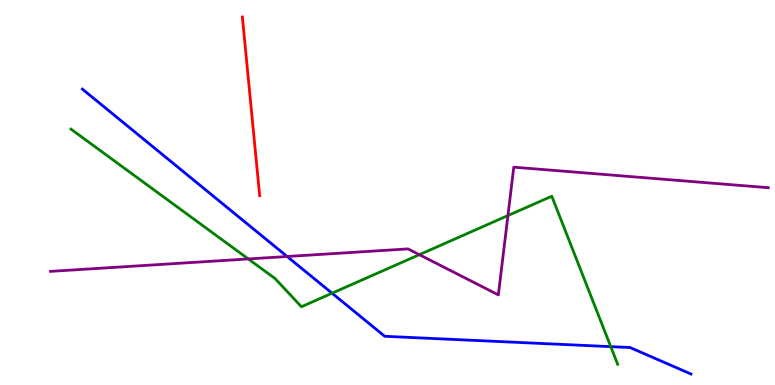[{'lines': ['blue', 'red'], 'intersections': []}, {'lines': ['green', 'red'], 'intersections': []}, {'lines': ['purple', 'red'], 'intersections': []}, {'lines': ['blue', 'green'], 'intersections': [{'x': 4.28, 'y': 2.38}, {'x': 7.88, 'y': 0.996}]}, {'lines': ['blue', 'purple'], 'intersections': [{'x': 3.7, 'y': 3.34}]}, {'lines': ['green', 'purple'], 'intersections': [{'x': 3.2, 'y': 3.27}, {'x': 5.41, 'y': 3.39}, {'x': 6.55, 'y': 4.4}]}]